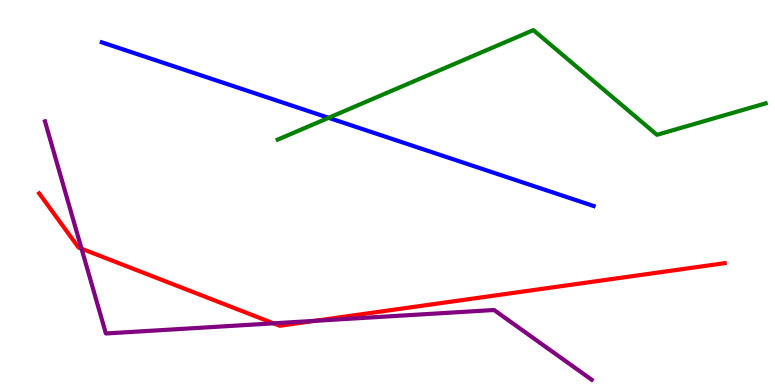[{'lines': ['blue', 'red'], 'intersections': []}, {'lines': ['green', 'red'], 'intersections': []}, {'lines': ['purple', 'red'], 'intersections': [{'x': 1.05, 'y': 3.54}, {'x': 3.53, 'y': 1.6}, {'x': 4.06, 'y': 1.67}]}, {'lines': ['blue', 'green'], 'intersections': [{'x': 4.24, 'y': 6.94}]}, {'lines': ['blue', 'purple'], 'intersections': []}, {'lines': ['green', 'purple'], 'intersections': []}]